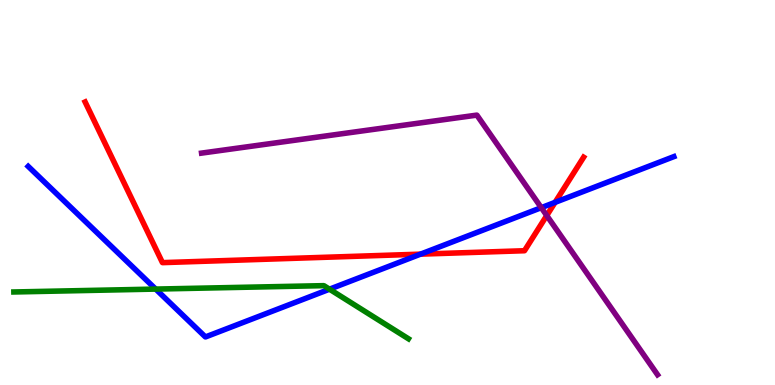[{'lines': ['blue', 'red'], 'intersections': [{'x': 5.43, 'y': 3.4}, {'x': 7.16, 'y': 4.74}]}, {'lines': ['green', 'red'], 'intersections': []}, {'lines': ['purple', 'red'], 'intersections': [{'x': 7.05, 'y': 4.4}]}, {'lines': ['blue', 'green'], 'intersections': [{'x': 2.01, 'y': 2.49}, {'x': 4.25, 'y': 2.49}]}, {'lines': ['blue', 'purple'], 'intersections': [{'x': 6.98, 'y': 4.61}]}, {'lines': ['green', 'purple'], 'intersections': []}]